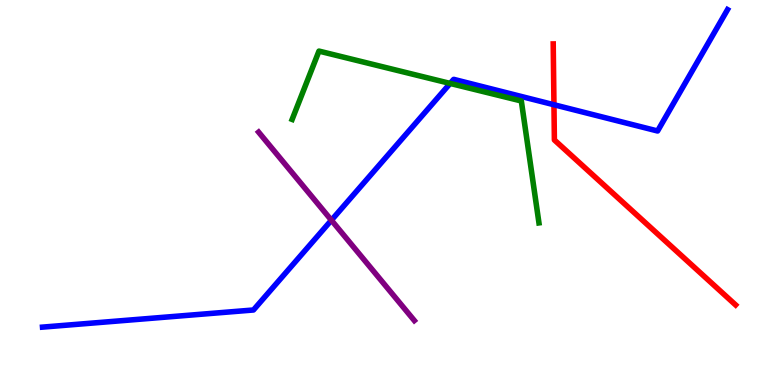[{'lines': ['blue', 'red'], 'intersections': [{'x': 7.15, 'y': 7.28}]}, {'lines': ['green', 'red'], 'intersections': []}, {'lines': ['purple', 'red'], 'intersections': []}, {'lines': ['blue', 'green'], 'intersections': [{'x': 5.81, 'y': 7.83}]}, {'lines': ['blue', 'purple'], 'intersections': [{'x': 4.28, 'y': 4.28}]}, {'lines': ['green', 'purple'], 'intersections': []}]